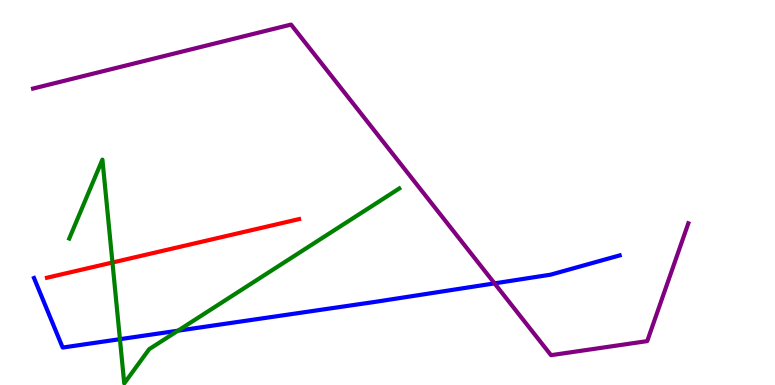[{'lines': ['blue', 'red'], 'intersections': []}, {'lines': ['green', 'red'], 'intersections': [{'x': 1.45, 'y': 3.18}]}, {'lines': ['purple', 'red'], 'intersections': []}, {'lines': ['blue', 'green'], 'intersections': [{'x': 1.55, 'y': 1.19}, {'x': 2.3, 'y': 1.41}]}, {'lines': ['blue', 'purple'], 'intersections': [{'x': 6.38, 'y': 2.64}]}, {'lines': ['green', 'purple'], 'intersections': []}]